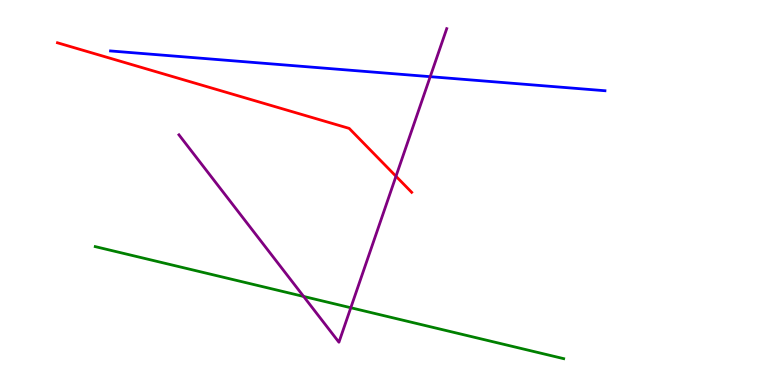[{'lines': ['blue', 'red'], 'intersections': []}, {'lines': ['green', 'red'], 'intersections': []}, {'lines': ['purple', 'red'], 'intersections': [{'x': 5.11, 'y': 5.42}]}, {'lines': ['blue', 'green'], 'intersections': []}, {'lines': ['blue', 'purple'], 'intersections': [{'x': 5.55, 'y': 8.01}]}, {'lines': ['green', 'purple'], 'intersections': [{'x': 3.92, 'y': 2.3}, {'x': 4.53, 'y': 2.01}]}]